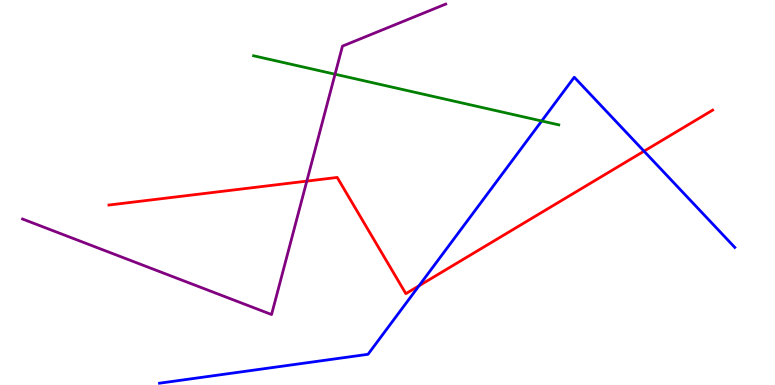[{'lines': ['blue', 'red'], 'intersections': [{'x': 5.41, 'y': 2.58}, {'x': 8.31, 'y': 6.07}]}, {'lines': ['green', 'red'], 'intersections': []}, {'lines': ['purple', 'red'], 'intersections': [{'x': 3.96, 'y': 5.3}]}, {'lines': ['blue', 'green'], 'intersections': [{'x': 6.99, 'y': 6.86}]}, {'lines': ['blue', 'purple'], 'intersections': []}, {'lines': ['green', 'purple'], 'intersections': [{'x': 4.32, 'y': 8.07}]}]